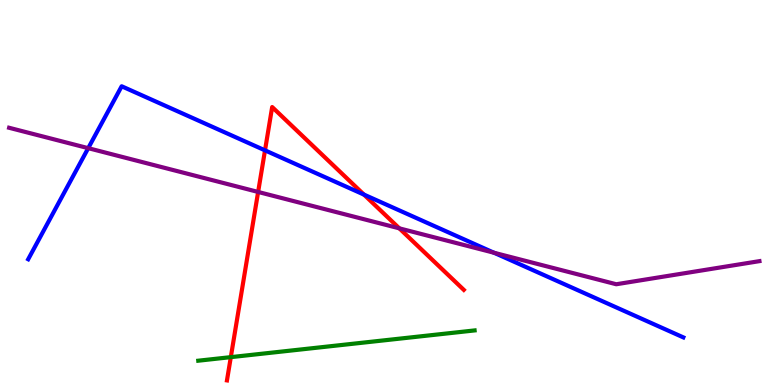[{'lines': ['blue', 'red'], 'intersections': [{'x': 3.42, 'y': 6.09}, {'x': 4.7, 'y': 4.95}]}, {'lines': ['green', 'red'], 'intersections': [{'x': 2.98, 'y': 0.724}]}, {'lines': ['purple', 'red'], 'intersections': [{'x': 3.33, 'y': 5.01}, {'x': 5.15, 'y': 4.07}]}, {'lines': ['blue', 'green'], 'intersections': []}, {'lines': ['blue', 'purple'], 'intersections': [{'x': 1.14, 'y': 6.15}, {'x': 6.37, 'y': 3.44}]}, {'lines': ['green', 'purple'], 'intersections': []}]